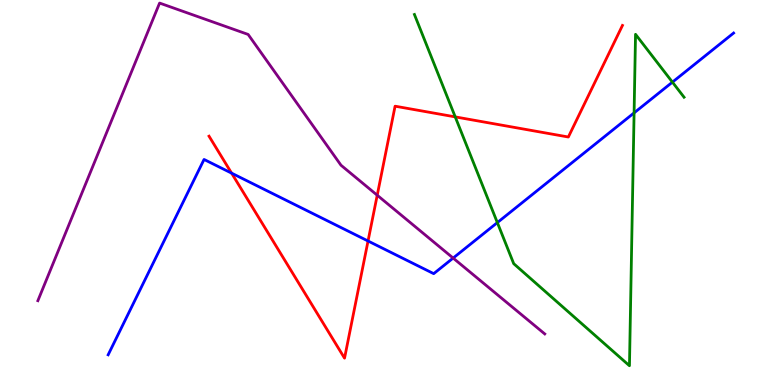[{'lines': ['blue', 'red'], 'intersections': [{'x': 2.99, 'y': 5.5}, {'x': 4.75, 'y': 3.74}]}, {'lines': ['green', 'red'], 'intersections': [{'x': 5.87, 'y': 6.96}]}, {'lines': ['purple', 'red'], 'intersections': [{'x': 4.87, 'y': 4.93}]}, {'lines': ['blue', 'green'], 'intersections': [{'x': 6.42, 'y': 4.22}, {'x': 8.18, 'y': 7.07}, {'x': 8.68, 'y': 7.87}]}, {'lines': ['blue', 'purple'], 'intersections': [{'x': 5.85, 'y': 3.3}]}, {'lines': ['green', 'purple'], 'intersections': []}]